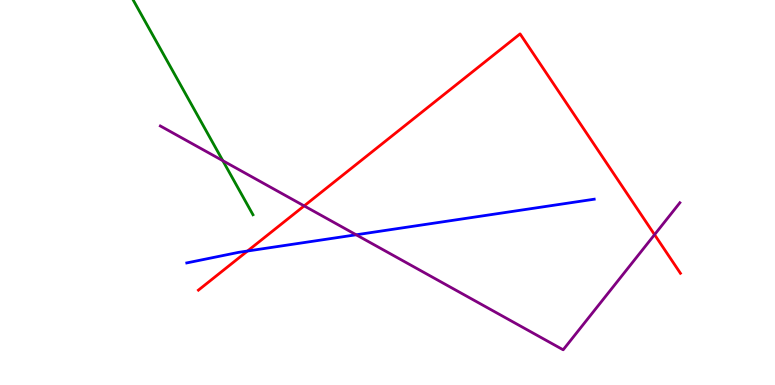[{'lines': ['blue', 'red'], 'intersections': [{'x': 3.19, 'y': 3.48}]}, {'lines': ['green', 'red'], 'intersections': []}, {'lines': ['purple', 'red'], 'intersections': [{'x': 3.92, 'y': 4.65}, {'x': 8.45, 'y': 3.91}]}, {'lines': ['blue', 'green'], 'intersections': []}, {'lines': ['blue', 'purple'], 'intersections': [{'x': 4.6, 'y': 3.9}]}, {'lines': ['green', 'purple'], 'intersections': [{'x': 2.88, 'y': 5.83}]}]